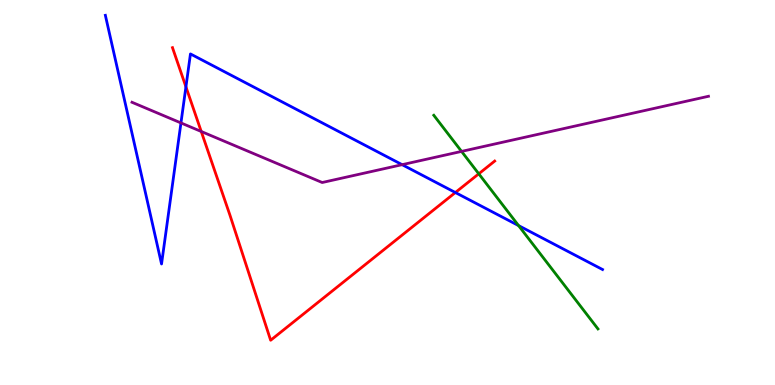[{'lines': ['blue', 'red'], 'intersections': [{'x': 2.4, 'y': 7.74}, {'x': 5.88, 'y': 5.0}]}, {'lines': ['green', 'red'], 'intersections': [{'x': 6.18, 'y': 5.49}]}, {'lines': ['purple', 'red'], 'intersections': [{'x': 2.6, 'y': 6.58}]}, {'lines': ['blue', 'green'], 'intersections': [{'x': 6.69, 'y': 4.14}]}, {'lines': ['blue', 'purple'], 'intersections': [{'x': 2.33, 'y': 6.81}, {'x': 5.19, 'y': 5.72}]}, {'lines': ['green', 'purple'], 'intersections': [{'x': 5.96, 'y': 6.07}]}]